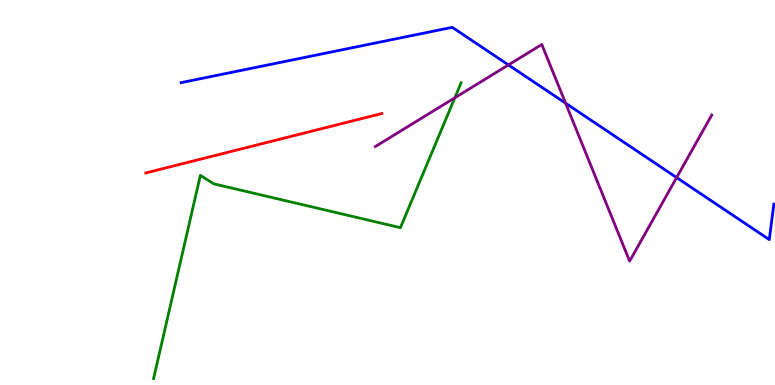[{'lines': ['blue', 'red'], 'intersections': []}, {'lines': ['green', 'red'], 'intersections': []}, {'lines': ['purple', 'red'], 'intersections': []}, {'lines': ['blue', 'green'], 'intersections': []}, {'lines': ['blue', 'purple'], 'intersections': [{'x': 6.56, 'y': 8.31}, {'x': 7.3, 'y': 7.32}, {'x': 8.73, 'y': 5.39}]}, {'lines': ['green', 'purple'], 'intersections': [{'x': 5.87, 'y': 7.46}]}]